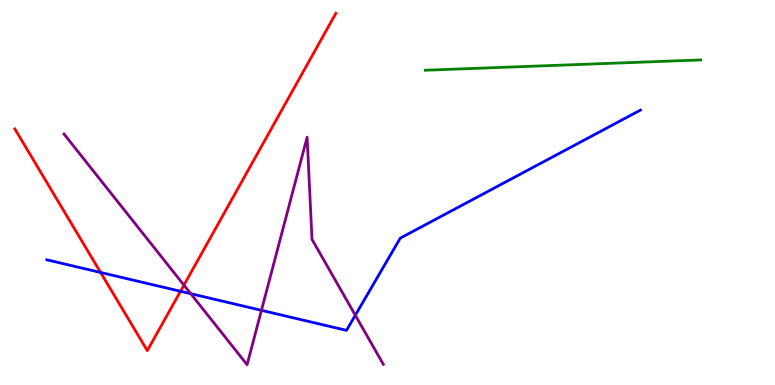[{'lines': ['blue', 'red'], 'intersections': [{'x': 1.3, 'y': 2.92}, {'x': 2.33, 'y': 2.43}]}, {'lines': ['green', 'red'], 'intersections': []}, {'lines': ['purple', 'red'], 'intersections': [{'x': 2.37, 'y': 2.59}]}, {'lines': ['blue', 'green'], 'intersections': []}, {'lines': ['blue', 'purple'], 'intersections': [{'x': 2.46, 'y': 2.37}, {'x': 3.37, 'y': 1.94}, {'x': 4.58, 'y': 1.81}]}, {'lines': ['green', 'purple'], 'intersections': []}]